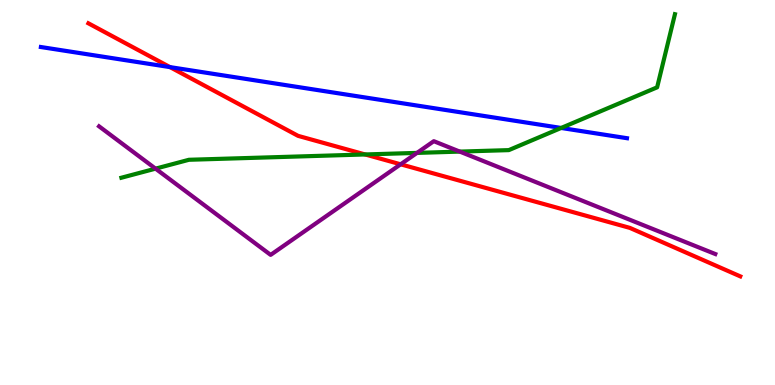[{'lines': ['blue', 'red'], 'intersections': [{'x': 2.19, 'y': 8.26}]}, {'lines': ['green', 'red'], 'intersections': [{'x': 4.71, 'y': 5.99}]}, {'lines': ['purple', 'red'], 'intersections': [{'x': 5.17, 'y': 5.73}]}, {'lines': ['blue', 'green'], 'intersections': [{'x': 7.24, 'y': 6.68}]}, {'lines': ['blue', 'purple'], 'intersections': []}, {'lines': ['green', 'purple'], 'intersections': [{'x': 2.01, 'y': 5.62}, {'x': 5.38, 'y': 6.03}, {'x': 5.93, 'y': 6.06}]}]